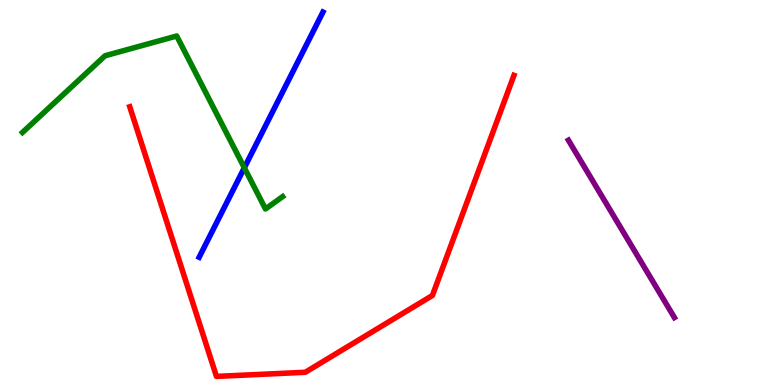[{'lines': ['blue', 'red'], 'intersections': []}, {'lines': ['green', 'red'], 'intersections': []}, {'lines': ['purple', 'red'], 'intersections': []}, {'lines': ['blue', 'green'], 'intersections': [{'x': 3.15, 'y': 5.64}]}, {'lines': ['blue', 'purple'], 'intersections': []}, {'lines': ['green', 'purple'], 'intersections': []}]